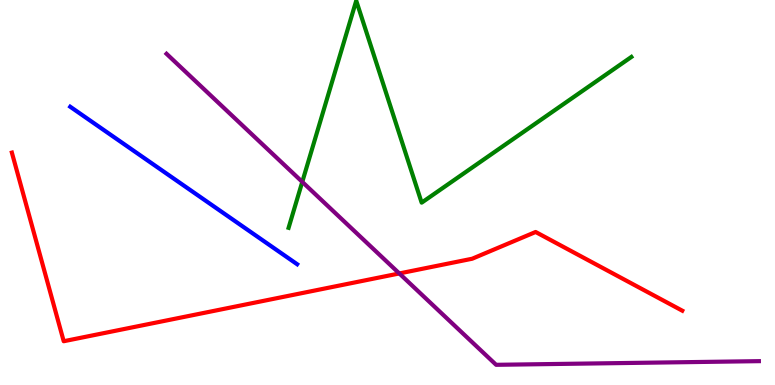[{'lines': ['blue', 'red'], 'intersections': []}, {'lines': ['green', 'red'], 'intersections': []}, {'lines': ['purple', 'red'], 'intersections': [{'x': 5.15, 'y': 2.9}]}, {'lines': ['blue', 'green'], 'intersections': []}, {'lines': ['blue', 'purple'], 'intersections': []}, {'lines': ['green', 'purple'], 'intersections': [{'x': 3.9, 'y': 5.28}]}]